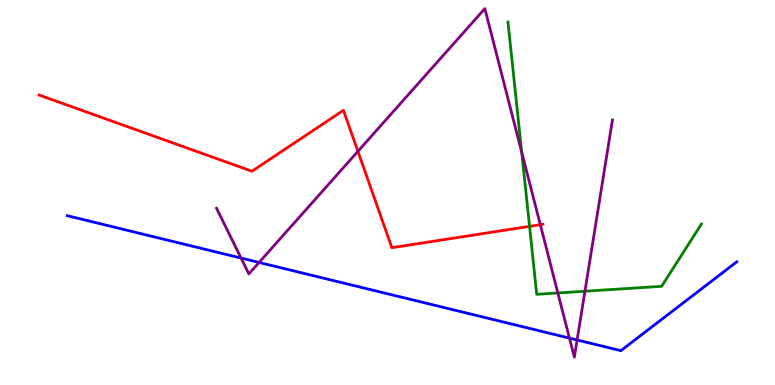[{'lines': ['blue', 'red'], 'intersections': []}, {'lines': ['green', 'red'], 'intersections': [{'x': 6.83, 'y': 4.12}]}, {'lines': ['purple', 'red'], 'intersections': [{'x': 4.62, 'y': 6.07}, {'x': 6.97, 'y': 4.16}]}, {'lines': ['blue', 'green'], 'intersections': []}, {'lines': ['blue', 'purple'], 'intersections': [{'x': 3.11, 'y': 3.3}, {'x': 3.34, 'y': 3.18}, {'x': 7.35, 'y': 1.22}, {'x': 7.45, 'y': 1.17}]}, {'lines': ['green', 'purple'], 'intersections': [{'x': 6.73, 'y': 6.05}, {'x': 7.2, 'y': 2.39}, {'x': 7.55, 'y': 2.44}]}]